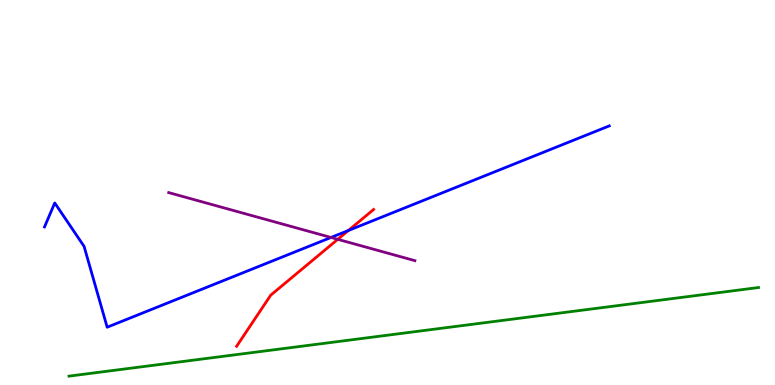[{'lines': ['blue', 'red'], 'intersections': [{'x': 4.5, 'y': 4.01}]}, {'lines': ['green', 'red'], 'intersections': []}, {'lines': ['purple', 'red'], 'intersections': [{'x': 4.36, 'y': 3.78}]}, {'lines': ['blue', 'green'], 'intersections': []}, {'lines': ['blue', 'purple'], 'intersections': [{'x': 4.27, 'y': 3.83}]}, {'lines': ['green', 'purple'], 'intersections': []}]